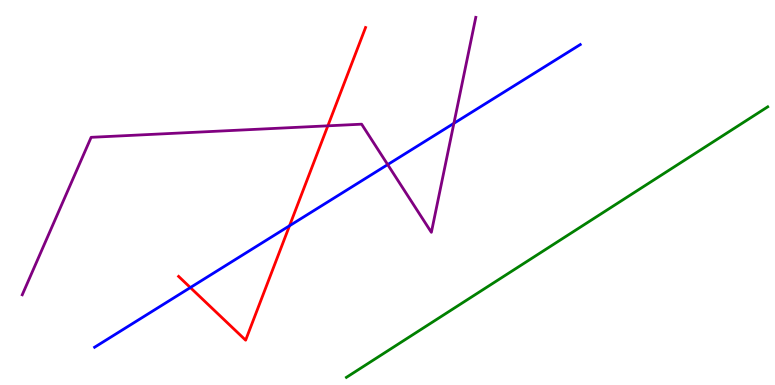[{'lines': ['blue', 'red'], 'intersections': [{'x': 2.46, 'y': 2.53}, {'x': 3.74, 'y': 4.14}]}, {'lines': ['green', 'red'], 'intersections': []}, {'lines': ['purple', 'red'], 'intersections': [{'x': 4.23, 'y': 6.73}]}, {'lines': ['blue', 'green'], 'intersections': []}, {'lines': ['blue', 'purple'], 'intersections': [{'x': 5.0, 'y': 5.72}, {'x': 5.86, 'y': 6.8}]}, {'lines': ['green', 'purple'], 'intersections': []}]